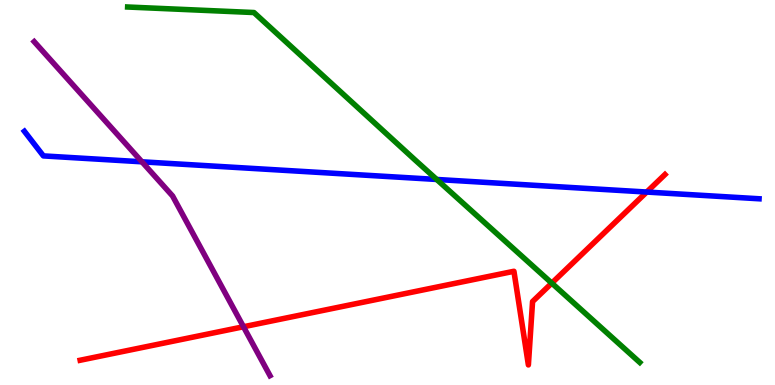[{'lines': ['blue', 'red'], 'intersections': [{'x': 8.34, 'y': 5.01}]}, {'lines': ['green', 'red'], 'intersections': [{'x': 7.12, 'y': 2.65}]}, {'lines': ['purple', 'red'], 'intersections': [{'x': 3.14, 'y': 1.51}]}, {'lines': ['blue', 'green'], 'intersections': [{'x': 5.64, 'y': 5.34}]}, {'lines': ['blue', 'purple'], 'intersections': [{'x': 1.83, 'y': 5.8}]}, {'lines': ['green', 'purple'], 'intersections': []}]